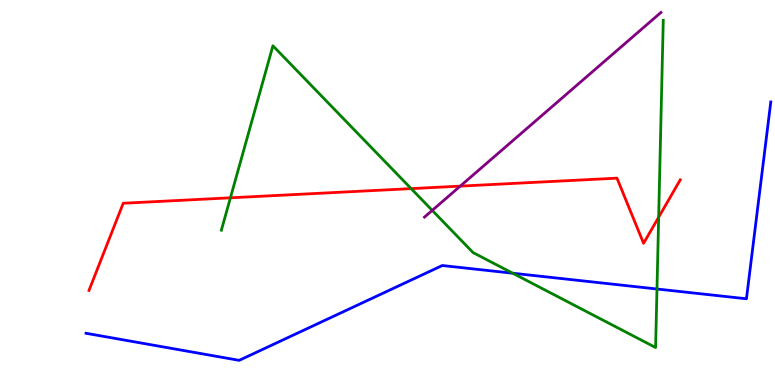[{'lines': ['blue', 'red'], 'intersections': []}, {'lines': ['green', 'red'], 'intersections': [{'x': 2.97, 'y': 4.86}, {'x': 5.31, 'y': 5.1}, {'x': 8.5, 'y': 4.36}]}, {'lines': ['purple', 'red'], 'intersections': [{'x': 5.94, 'y': 5.17}]}, {'lines': ['blue', 'green'], 'intersections': [{'x': 6.62, 'y': 2.9}, {'x': 8.48, 'y': 2.49}]}, {'lines': ['blue', 'purple'], 'intersections': []}, {'lines': ['green', 'purple'], 'intersections': [{'x': 5.58, 'y': 4.54}]}]